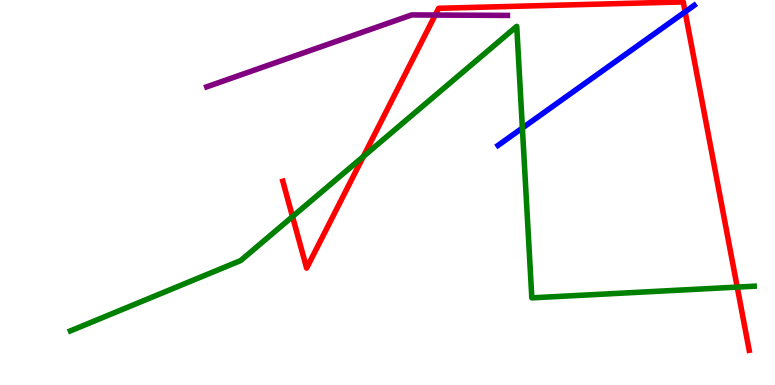[{'lines': ['blue', 'red'], 'intersections': [{'x': 8.84, 'y': 9.69}]}, {'lines': ['green', 'red'], 'intersections': [{'x': 3.77, 'y': 4.37}, {'x': 4.69, 'y': 5.94}, {'x': 9.51, 'y': 2.54}]}, {'lines': ['purple', 'red'], 'intersections': [{'x': 5.62, 'y': 9.61}]}, {'lines': ['blue', 'green'], 'intersections': [{'x': 6.74, 'y': 6.67}]}, {'lines': ['blue', 'purple'], 'intersections': []}, {'lines': ['green', 'purple'], 'intersections': []}]